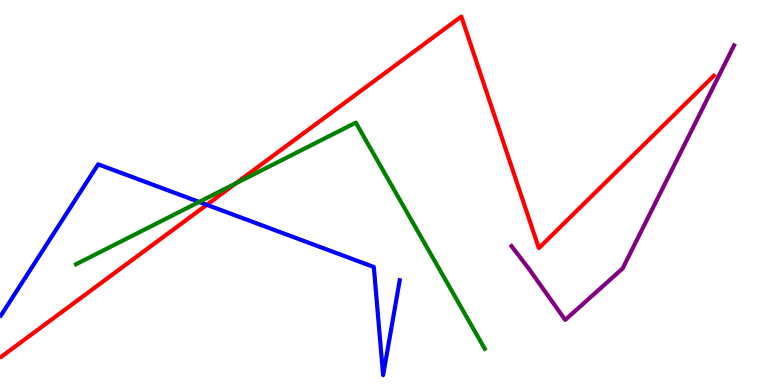[{'lines': ['blue', 'red'], 'intersections': [{'x': 2.67, 'y': 4.68}]}, {'lines': ['green', 'red'], 'intersections': [{'x': 3.04, 'y': 5.23}]}, {'lines': ['purple', 'red'], 'intersections': []}, {'lines': ['blue', 'green'], 'intersections': [{'x': 2.57, 'y': 4.75}]}, {'lines': ['blue', 'purple'], 'intersections': []}, {'lines': ['green', 'purple'], 'intersections': []}]